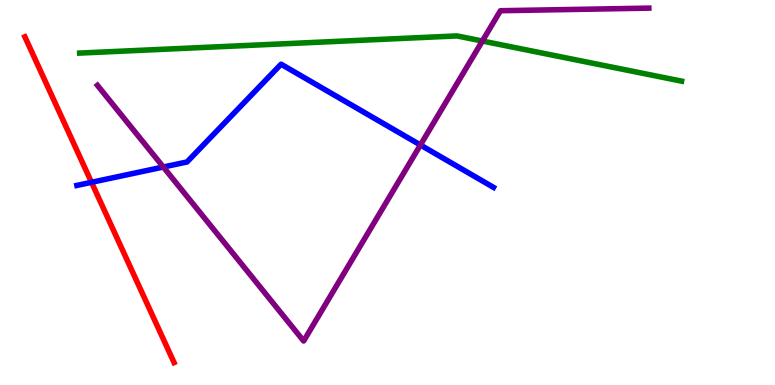[{'lines': ['blue', 'red'], 'intersections': [{'x': 1.18, 'y': 5.26}]}, {'lines': ['green', 'red'], 'intersections': []}, {'lines': ['purple', 'red'], 'intersections': []}, {'lines': ['blue', 'green'], 'intersections': []}, {'lines': ['blue', 'purple'], 'intersections': [{'x': 2.11, 'y': 5.66}, {'x': 5.42, 'y': 6.23}]}, {'lines': ['green', 'purple'], 'intersections': [{'x': 6.22, 'y': 8.93}]}]